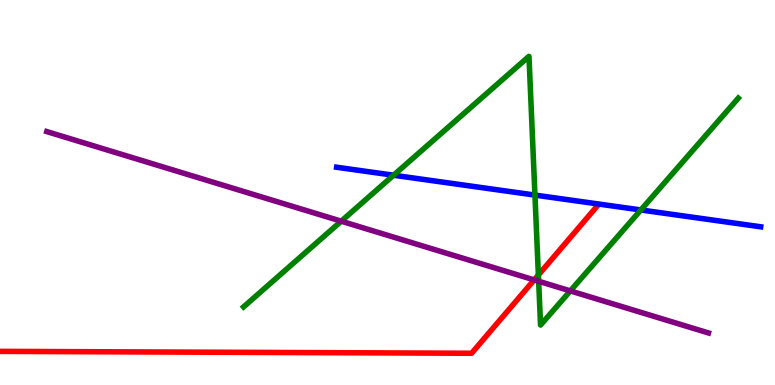[{'lines': ['blue', 'red'], 'intersections': []}, {'lines': ['green', 'red'], 'intersections': [{'x': 6.95, 'y': 2.86}]}, {'lines': ['purple', 'red'], 'intersections': [{'x': 6.89, 'y': 2.73}]}, {'lines': ['blue', 'green'], 'intersections': [{'x': 5.08, 'y': 5.45}, {'x': 6.9, 'y': 4.93}, {'x': 8.27, 'y': 4.55}]}, {'lines': ['blue', 'purple'], 'intersections': []}, {'lines': ['green', 'purple'], 'intersections': [{'x': 4.4, 'y': 4.25}, {'x': 6.95, 'y': 2.69}, {'x': 7.36, 'y': 2.44}]}]